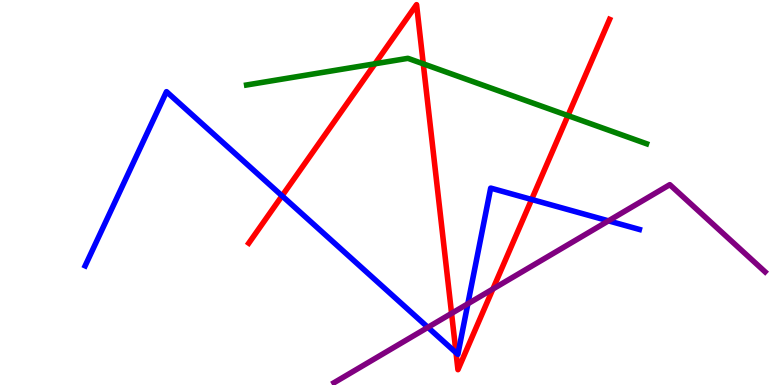[{'lines': ['blue', 'red'], 'intersections': [{'x': 3.64, 'y': 4.91}, {'x': 5.88, 'y': 0.839}, {'x': 6.86, 'y': 4.82}]}, {'lines': ['green', 'red'], 'intersections': [{'x': 4.84, 'y': 8.34}, {'x': 5.46, 'y': 8.34}, {'x': 7.33, 'y': 7.0}]}, {'lines': ['purple', 'red'], 'intersections': [{'x': 5.83, 'y': 1.86}, {'x': 6.36, 'y': 2.49}]}, {'lines': ['blue', 'green'], 'intersections': []}, {'lines': ['blue', 'purple'], 'intersections': [{'x': 5.52, 'y': 1.5}, {'x': 6.04, 'y': 2.11}, {'x': 7.85, 'y': 4.26}]}, {'lines': ['green', 'purple'], 'intersections': []}]